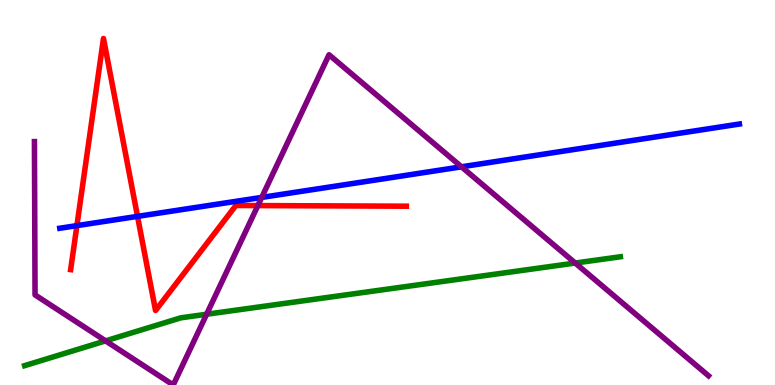[{'lines': ['blue', 'red'], 'intersections': [{'x': 0.992, 'y': 4.14}, {'x': 1.77, 'y': 4.38}]}, {'lines': ['green', 'red'], 'intersections': []}, {'lines': ['purple', 'red'], 'intersections': [{'x': 3.33, 'y': 4.66}]}, {'lines': ['blue', 'green'], 'intersections': []}, {'lines': ['blue', 'purple'], 'intersections': [{'x': 3.38, 'y': 4.87}, {'x': 5.95, 'y': 5.67}]}, {'lines': ['green', 'purple'], 'intersections': [{'x': 1.36, 'y': 1.15}, {'x': 2.67, 'y': 1.84}, {'x': 7.42, 'y': 3.17}]}]